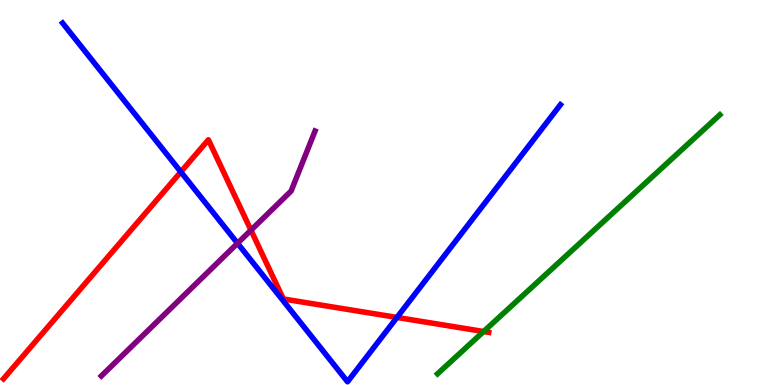[{'lines': ['blue', 'red'], 'intersections': [{'x': 2.33, 'y': 5.53}, {'x': 5.12, 'y': 1.75}]}, {'lines': ['green', 'red'], 'intersections': [{'x': 6.24, 'y': 1.39}]}, {'lines': ['purple', 'red'], 'intersections': [{'x': 3.24, 'y': 4.02}]}, {'lines': ['blue', 'green'], 'intersections': []}, {'lines': ['blue', 'purple'], 'intersections': [{'x': 3.06, 'y': 3.68}]}, {'lines': ['green', 'purple'], 'intersections': []}]